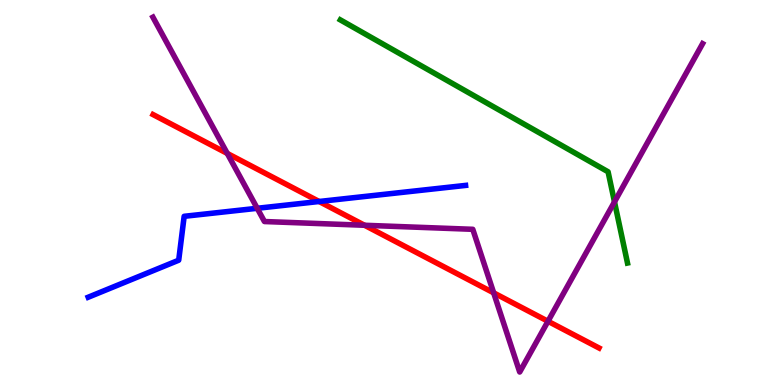[{'lines': ['blue', 'red'], 'intersections': [{'x': 4.12, 'y': 4.77}]}, {'lines': ['green', 'red'], 'intersections': []}, {'lines': ['purple', 'red'], 'intersections': [{'x': 2.93, 'y': 6.02}, {'x': 4.7, 'y': 4.15}, {'x': 6.37, 'y': 2.39}, {'x': 7.07, 'y': 1.66}]}, {'lines': ['blue', 'green'], 'intersections': []}, {'lines': ['blue', 'purple'], 'intersections': [{'x': 3.32, 'y': 4.59}]}, {'lines': ['green', 'purple'], 'intersections': [{'x': 7.93, 'y': 4.76}]}]